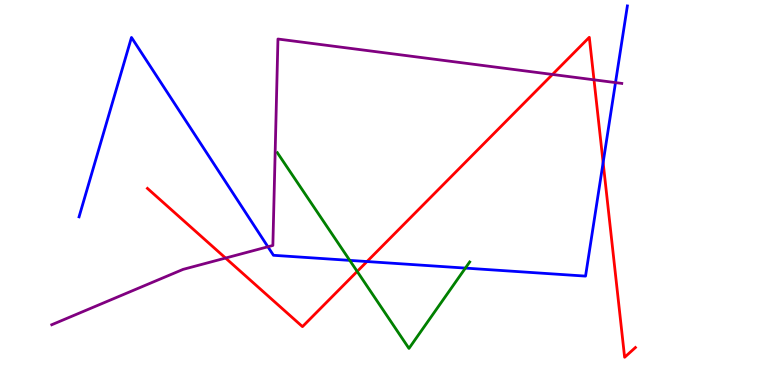[{'lines': ['blue', 'red'], 'intersections': [{'x': 4.74, 'y': 3.21}, {'x': 7.78, 'y': 5.78}]}, {'lines': ['green', 'red'], 'intersections': [{'x': 4.61, 'y': 2.95}]}, {'lines': ['purple', 'red'], 'intersections': [{'x': 2.91, 'y': 3.3}, {'x': 7.13, 'y': 8.07}, {'x': 7.66, 'y': 7.93}]}, {'lines': ['blue', 'green'], 'intersections': [{'x': 4.51, 'y': 3.24}, {'x': 6.0, 'y': 3.04}]}, {'lines': ['blue', 'purple'], 'intersections': [{'x': 3.46, 'y': 3.59}, {'x': 7.94, 'y': 7.85}]}, {'lines': ['green', 'purple'], 'intersections': []}]